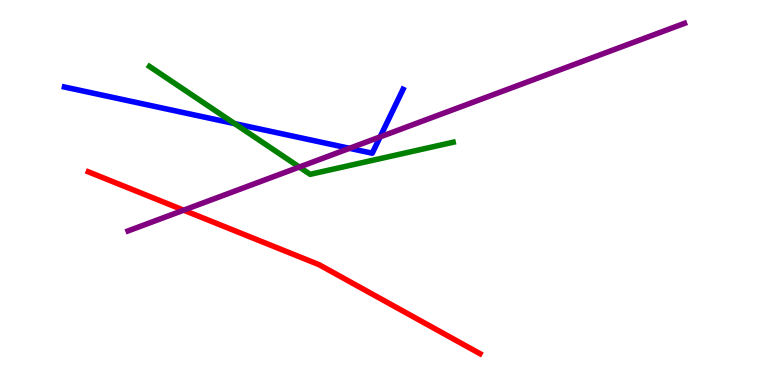[{'lines': ['blue', 'red'], 'intersections': []}, {'lines': ['green', 'red'], 'intersections': []}, {'lines': ['purple', 'red'], 'intersections': [{'x': 2.37, 'y': 4.54}]}, {'lines': ['blue', 'green'], 'intersections': [{'x': 3.03, 'y': 6.79}]}, {'lines': ['blue', 'purple'], 'intersections': [{'x': 4.51, 'y': 6.15}, {'x': 4.9, 'y': 6.44}]}, {'lines': ['green', 'purple'], 'intersections': [{'x': 3.86, 'y': 5.66}]}]